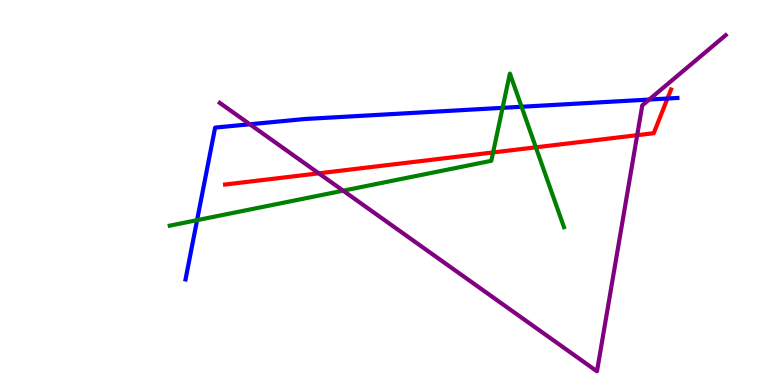[{'lines': ['blue', 'red'], 'intersections': [{'x': 8.61, 'y': 7.44}]}, {'lines': ['green', 'red'], 'intersections': [{'x': 6.36, 'y': 6.04}, {'x': 6.91, 'y': 6.17}]}, {'lines': ['purple', 'red'], 'intersections': [{'x': 4.11, 'y': 5.5}, {'x': 8.22, 'y': 6.49}]}, {'lines': ['blue', 'green'], 'intersections': [{'x': 2.54, 'y': 4.28}, {'x': 6.48, 'y': 7.2}, {'x': 6.73, 'y': 7.23}]}, {'lines': ['blue', 'purple'], 'intersections': [{'x': 3.22, 'y': 6.77}, {'x': 8.38, 'y': 7.41}]}, {'lines': ['green', 'purple'], 'intersections': [{'x': 4.43, 'y': 5.05}]}]